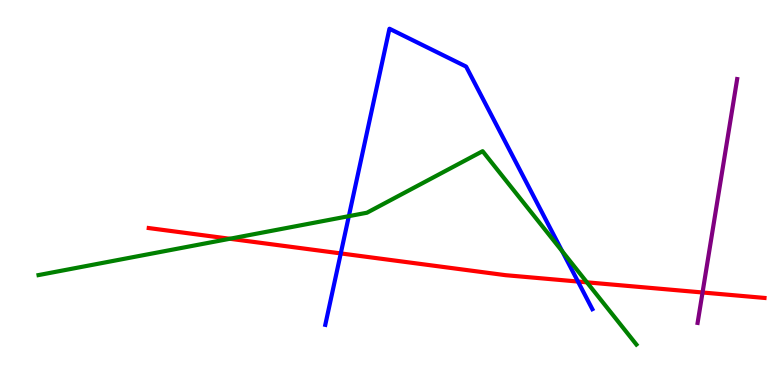[{'lines': ['blue', 'red'], 'intersections': [{'x': 4.4, 'y': 3.42}, {'x': 7.46, 'y': 2.69}]}, {'lines': ['green', 'red'], 'intersections': [{'x': 2.97, 'y': 3.8}, {'x': 7.57, 'y': 2.67}]}, {'lines': ['purple', 'red'], 'intersections': [{'x': 9.07, 'y': 2.4}]}, {'lines': ['blue', 'green'], 'intersections': [{'x': 4.5, 'y': 4.39}, {'x': 7.25, 'y': 3.47}]}, {'lines': ['blue', 'purple'], 'intersections': []}, {'lines': ['green', 'purple'], 'intersections': []}]